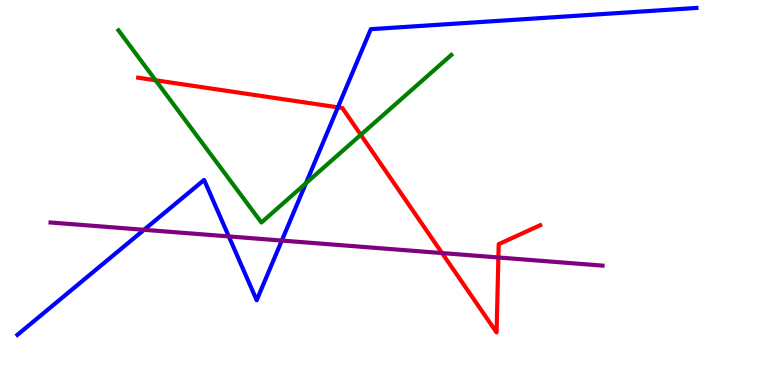[{'lines': ['blue', 'red'], 'intersections': [{'x': 4.36, 'y': 7.21}]}, {'lines': ['green', 'red'], 'intersections': [{'x': 2.01, 'y': 7.91}, {'x': 4.66, 'y': 6.5}]}, {'lines': ['purple', 'red'], 'intersections': [{'x': 5.7, 'y': 3.43}, {'x': 6.43, 'y': 3.31}]}, {'lines': ['blue', 'green'], 'intersections': [{'x': 3.95, 'y': 5.24}]}, {'lines': ['blue', 'purple'], 'intersections': [{'x': 1.86, 'y': 4.03}, {'x': 2.95, 'y': 3.86}, {'x': 3.64, 'y': 3.75}]}, {'lines': ['green', 'purple'], 'intersections': []}]